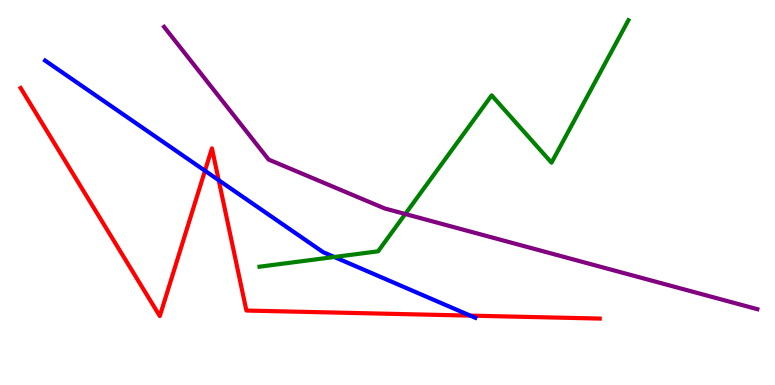[{'lines': ['blue', 'red'], 'intersections': [{'x': 2.64, 'y': 5.56}, {'x': 2.82, 'y': 5.32}, {'x': 6.07, 'y': 1.8}]}, {'lines': ['green', 'red'], 'intersections': []}, {'lines': ['purple', 'red'], 'intersections': []}, {'lines': ['blue', 'green'], 'intersections': [{'x': 4.31, 'y': 3.32}]}, {'lines': ['blue', 'purple'], 'intersections': []}, {'lines': ['green', 'purple'], 'intersections': [{'x': 5.23, 'y': 4.44}]}]